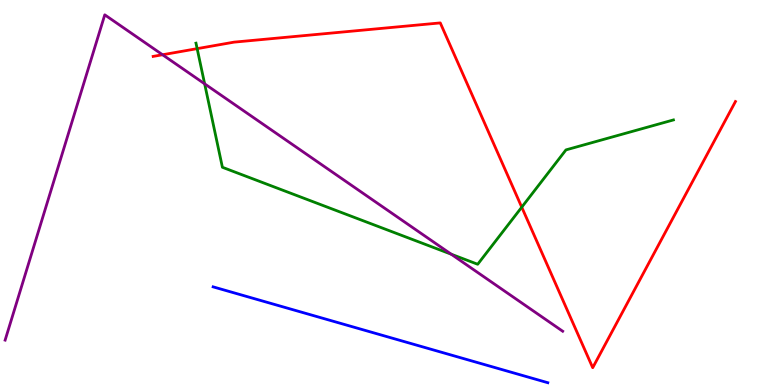[{'lines': ['blue', 'red'], 'intersections': []}, {'lines': ['green', 'red'], 'intersections': [{'x': 2.54, 'y': 8.74}, {'x': 6.73, 'y': 4.62}]}, {'lines': ['purple', 'red'], 'intersections': [{'x': 2.1, 'y': 8.58}]}, {'lines': ['blue', 'green'], 'intersections': []}, {'lines': ['blue', 'purple'], 'intersections': []}, {'lines': ['green', 'purple'], 'intersections': [{'x': 2.64, 'y': 7.82}, {'x': 5.82, 'y': 3.4}]}]